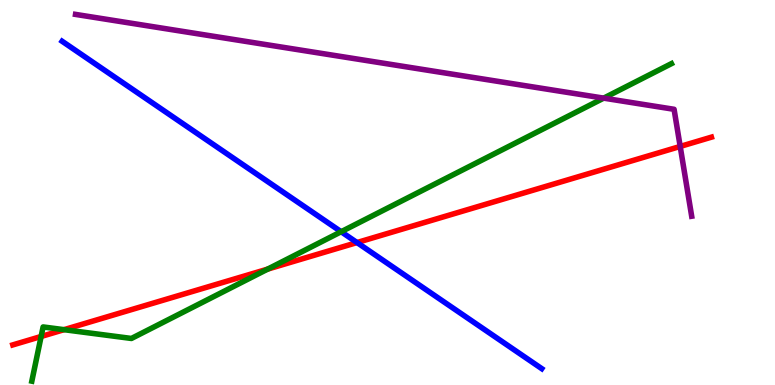[{'lines': ['blue', 'red'], 'intersections': [{'x': 4.61, 'y': 3.7}]}, {'lines': ['green', 'red'], 'intersections': [{'x': 0.531, 'y': 1.26}, {'x': 0.826, 'y': 1.44}, {'x': 3.45, 'y': 3.01}]}, {'lines': ['purple', 'red'], 'intersections': [{'x': 8.78, 'y': 6.2}]}, {'lines': ['blue', 'green'], 'intersections': [{'x': 4.4, 'y': 3.98}]}, {'lines': ['blue', 'purple'], 'intersections': []}, {'lines': ['green', 'purple'], 'intersections': [{'x': 7.79, 'y': 7.45}]}]